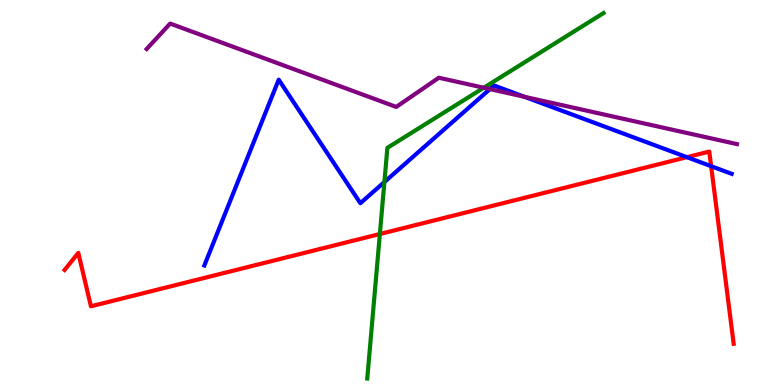[{'lines': ['blue', 'red'], 'intersections': [{'x': 8.86, 'y': 5.92}, {'x': 9.18, 'y': 5.68}]}, {'lines': ['green', 'red'], 'intersections': [{'x': 4.9, 'y': 3.92}]}, {'lines': ['purple', 'red'], 'intersections': []}, {'lines': ['blue', 'green'], 'intersections': [{'x': 4.96, 'y': 5.27}]}, {'lines': ['blue', 'purple'], 'intersections': [{'x': 6.32, 'y': 7.69}, {'x': 6.77, 'y': 7.49}]}, {'lines': ['green', 'purple'], 'intersections': [{'x': 6.24, 'y': 7.72}]}]